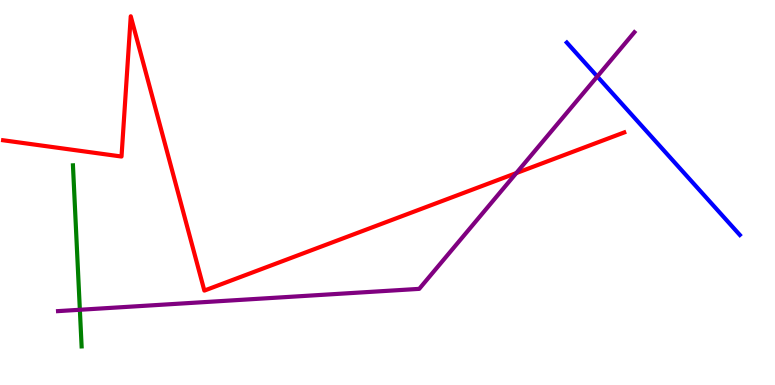[{'lines': ['blue', 'red'], 'intersections': []}, {'lines': ['green', 'red'], 'intersections': []}, {'lines': ['purple', 'red'], 'intersections': [{'x': 6.66, 'y': 5.5}]}, {'lines': ['blue', 'green'], 'intersections': []}, {'lines': ['blue', 'purple'], 'intersections': [{'x': 7.71, 'y': 8.01}]}, {'lines': ['green', 'purple'], 'intersections': [{'x': 1.03, 'y': 1.95}]}]